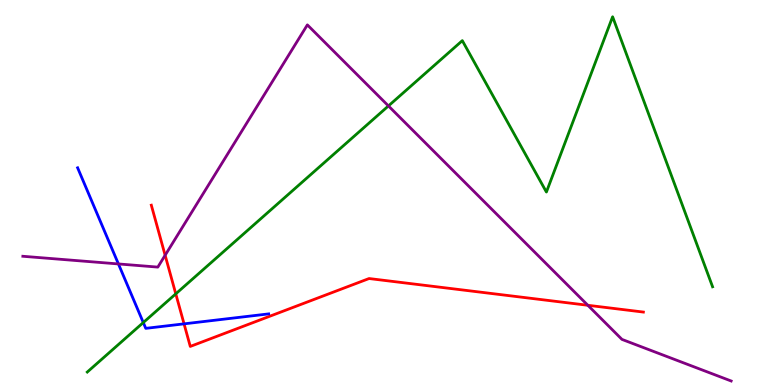[{'lines': ['blue', 'red'], 'intersections': [{'x': 2.37, 'y': 1.59}]}, {'lines': ['green', 'red'], 'intersections': [{'x': 2.27, 'y': 2.37}]}, {'lines': ['purple', 'red'], 'intersections': [{'x': 2.13, 'y': 3.37}, {'x': 7.59, 'y': 2.07}]}, {'lines': ['blue', 'green'], 'intersections': [{'x': 1.85, 'y': 1.62}]}, {'lines': ['blue', 'purple'], 'intersections': [{'x': 1.53, 'y': 3.14}]}, {'lines': ['green', 'purple'], 'intersections': [{'x': 5.01, 'y': 7.25}]}]